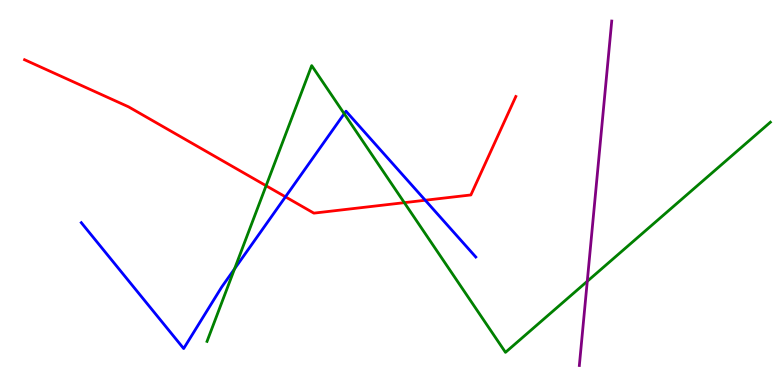[{'lines': ['blue', 'red'], 'intersections': [{'x': 3.68, 'y': 4.89}, {'x': 5.49, 'y': 4.8}]}, {'lines': ['green', 'red'], 'intersections': [{'x': 3.43, 'y': 5.18}, {'x': 5.22, 'y': 4.74}]}, {'lines': ['purple', 'red'], 'intersections': []}, {'lines': ['blue', 'green'], 'intersections': [{'x': 3.03, 'y': 3.02}, {'x': 4.44, 'y': 7.05}]}, {'lines': ['blue', 'purple'], 'intersections': []}, {'lines': ['green', 'purple'], 'intersections': [{'x': 7.58, 'y': 2.69}]}]